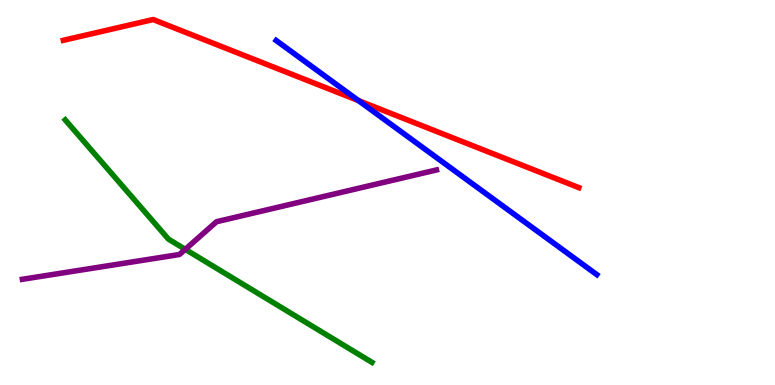[{'lines': ['blue', 'red'], 'intersections': [{'x': 4.63, 'y': 7.39}]}, {'lines': ['green', 'red'], 'intersections': []}, {'lines': ['purple', 'red'], 'intersections': []}, {'lines': ['blue', 'green'], 'intersections': []}, {'lines': ['blue', 'purple'], 'intersections': []}, {'lines': ['green', 'purple'], 'intersections': [{'x': 2.39, 'y': 3.52}]}]